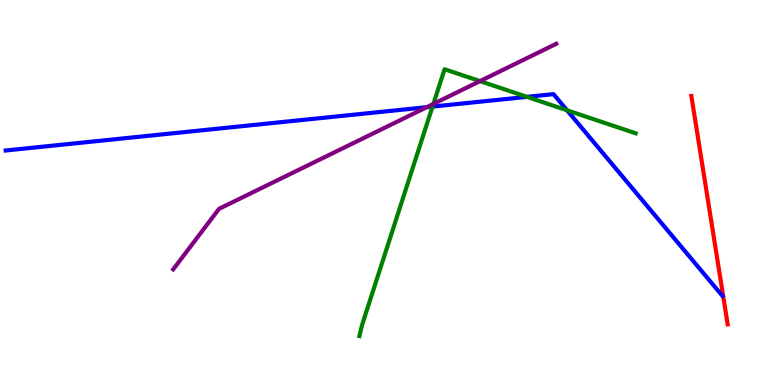[{'lines': ['blue', 'red'], 'intersections': []}, {'lines': ['green', 'red'], 'intersections': []}, {'lines': ['purple', 'red'], 'intersections': []}, {'lines': ['blue', 'green'], 'intersections': [{'x': 5.58, 'y': 7.23}, {'x': 6.8, 'y': 7.48}, {'x': 7.32, 'y': 7.14}]}, {'lines': ['blue', 'purple'], 'intersections': [{'x': 5.51, 'y': 7.22}]}, {'lines': ['green', 'purple'], 'intersections': [{'x': 5.59, 'y': 7.3}, {'x': 6.19, 'y': 7.89}]}]